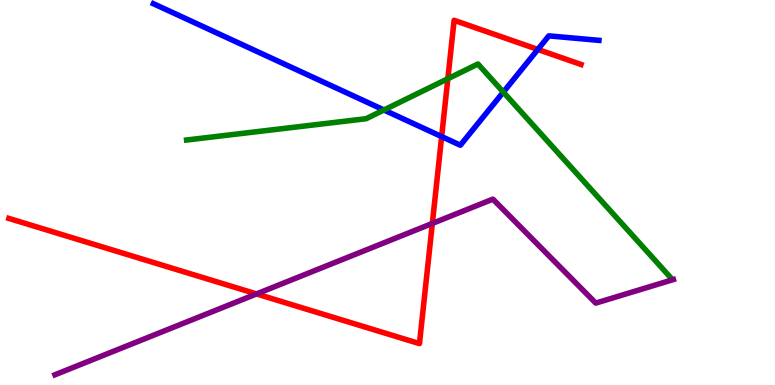[{'lines': ['blue', 'red'], 'intersections': [{'x': 5.7, 'y': 6.45}, {'x': 6.94, 'y': 8.72}]}, {'lines': ['green', 'red'], 'intersections': [{'x': 5.78, 'y': 7.96}]}, {'lines': ['purple', 'red'], 'intersections': [{'x': 3.31, 'y': 2.37}, {'x': 5.58, 'y': 4.2}]}, {'lines': ['blue', 'green'], 'intersections': [{'x': 4.95, 'y': 7.14}, {'x': 6.49, 'y': 7.61}]}, {'lines': ['blue', 'purple'], 'intersections': []}, {'lines': ['green', 'purple'], 'intersections': []}]